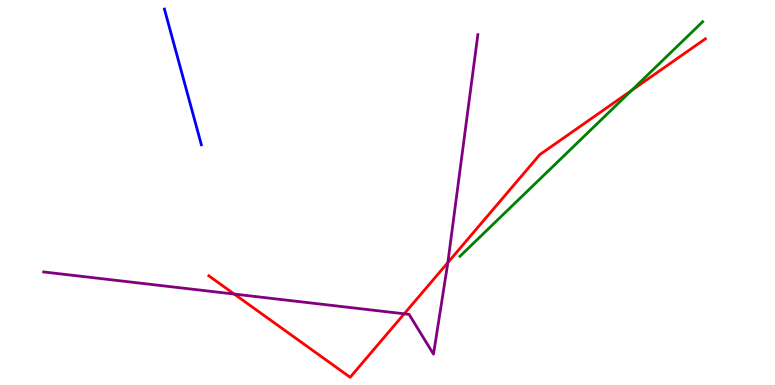[{'lines': ['blue', 'red'], 'intersections': []}, {'lines': ['green', 'red'], 'intersections': [{'x': 8.15, 'y': 7.65}]}, {'lines': ['purple', 'red'], 'intersections': [{'x': 3.02, 'y': 2.36}, {'x': 5.22, 'y': 1.85}, {'x': 5.78, 'y': 3.18}]}, {'lines': ['blue', 'green'], 'intersections': []}, {'lines': ['blue', 'purple'], 'intersections': []}, {'lines': ['green', 'purple'], 'intersections': []}]